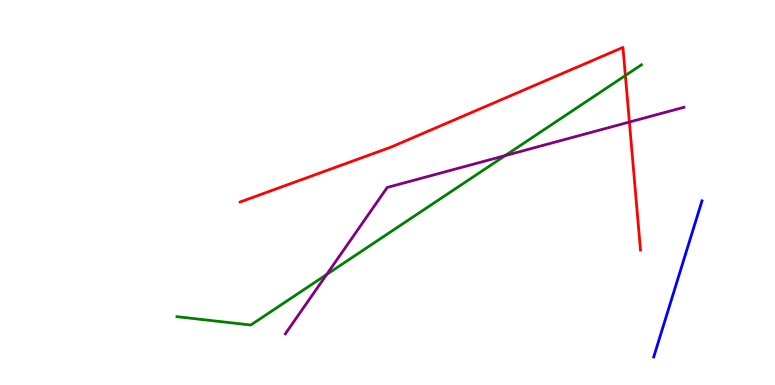[{'lines': ['blue', 'red'], 'intersections': []}, {'lines': ['green', 'red'], 'intersections': [{'x': 8.07, 'y': 8.04}]}, {'lines': ['purple', 'red'], 'intersections': [{'x': 8.12, 'y': 6.83}]}, {'lines': ['blue', 'green'], 'intersections': []}, {'lines': ['blue', 'purple'], 'intersections': []}, {'lines': ['green', 'purple'], 'intersections': [{'x': 4.21, 'y': 2.87}, {'x': 6.52, 'y': 5.96}]}]